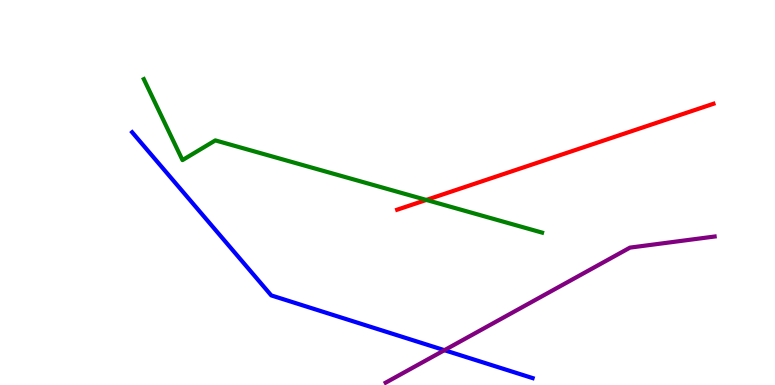[{'lines': ['blue', 'red'], 'intersections': []}, {'lines': ['green', 'red'], 'intersections': [{'x': 5.5, 'y': 4.81}]}, {'lines': ['purple', 'red'], 'intersections': []}, {'lines': ['blue', 'green'], 'intersections': []}, {'lines': ['blue', 'purple'], 'intersections': [{'x': 5.73, 'y': 0.904}]}, {'lines': ['green', 'purple'], 'intersections': []}]